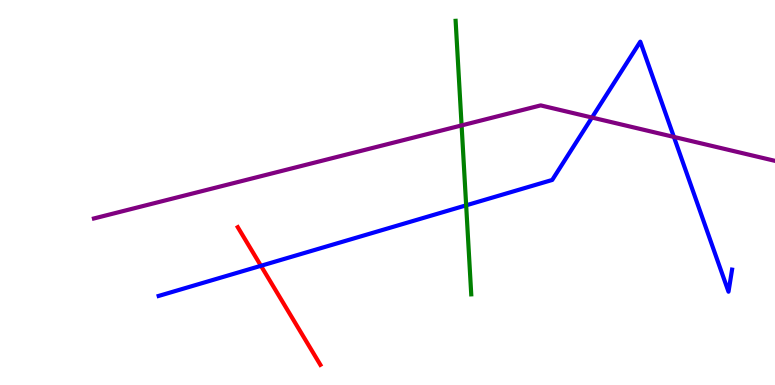[{'lines': ['blue', 'red'], 'intersections': [{'x': 3.37, 'y': 3.1}]}, {'lines': ['green', 'red'], 'intersections': []}, {'lines': ['purple', 'red'], 'intersections': []}, {'lines': ['blue', 'green'], 'intersections': [{'x': 6.01, 'y': 4.67}]}, {'lines': ['blue', 'purple'], 'intersections': [{'x': 7.64, 'y': 6.95}, {'x': 8.7, 'y': 6.44}]}, {'lines': ['green', 'purple'], 'intersections': [{'x': 5.96, 'y': 6.74}]}]